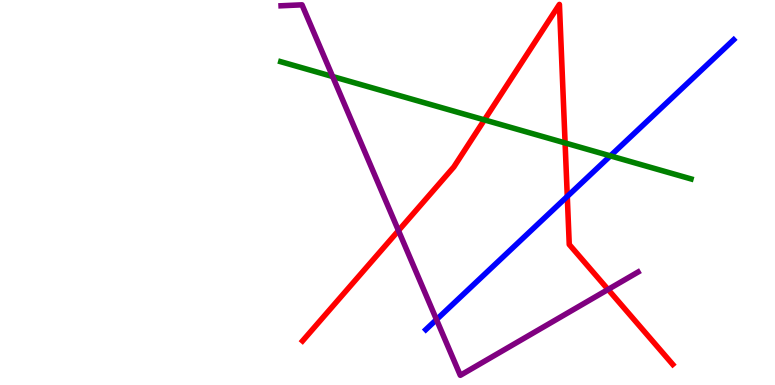[{'lines': ['blue', 'red'], 'intersections': [{'x': 7.32, 'y': 4.9}]}, {'lines': ['green', 'red'], 'intersections': [{'x': 6.25, 'y': 6.89}, {'x': 7.29, 'y': 6.29}]}, {'lines': ['purple', 'red'], 'intersections': [{'x': 5.14, 'y': 4.01}, {'x': 7.85, 'y': 2.48}]}, {'lines': ['blue', 'green'], 'intersections': [{'x': 7.88, 'y': 5.95}]}, {'lines': ['blue', 'purple'], 'intersections': [{'x': 5.63, 'y': 1.7}]}, {'lines': ['green', 'purple'], 'intersections': [{'x': 4.29, 'y': 8.01}]}]